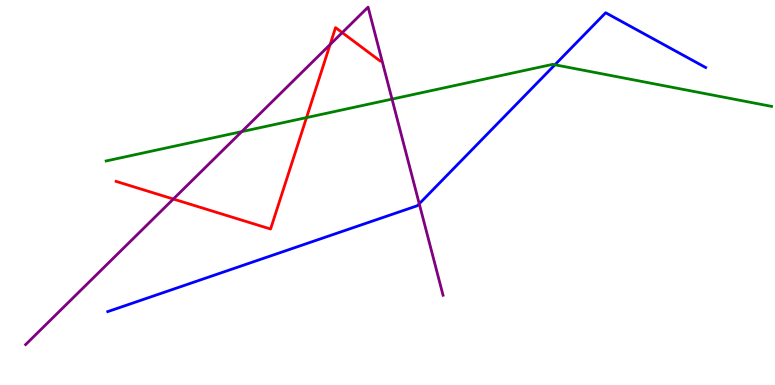[{'lines': ['blue', 'red'], 'intersections': []}, {'lines': ['green', 'red'], 'intersections': [{'x': 3.96, 'y': 6.95}]}, {'lines': ['purple', 'red'], 'intersections': [{'x': 2.24, 'y': 4.83}, {'x': 4.26, 'y': 8.84}, {'x': 4.42, 'y': 9.15}]}, {'lines': ['blue', 'green'], 'intersections': [{'x': 7.16, 'y': 8.32}]}, {'lines': ['blue', 'purple'], 'intersections': [{'x': 5.41, 'y': 4.71}]}, {'lines': ['green', 'purple'], 'intersections': [{'x': 3.12, 'y': 6.58}, {'x': 5.06, 'y': 7.43}]}]